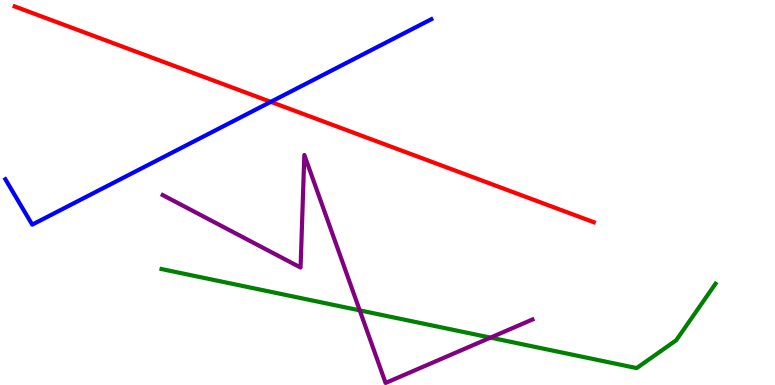[{'lines': ['blue', 'red'], 'intersections': [{'x': 3.49, 'y': 7.35}]}, {'lines': ['green', 'red'], 'intersections': []}, {'lines': ['purple', 'red'], 'intersections': []}, {'lines': ['blue', 'green'], 'intersections': []}, {'lines': ['blue', 'purple'], 'intersections': []}, {'lines': ['green', 'purple'], 'intersections': [{'x': 4.64, 'y': 1.94}, {'x': 6.33, 'y': 1.23}]}]